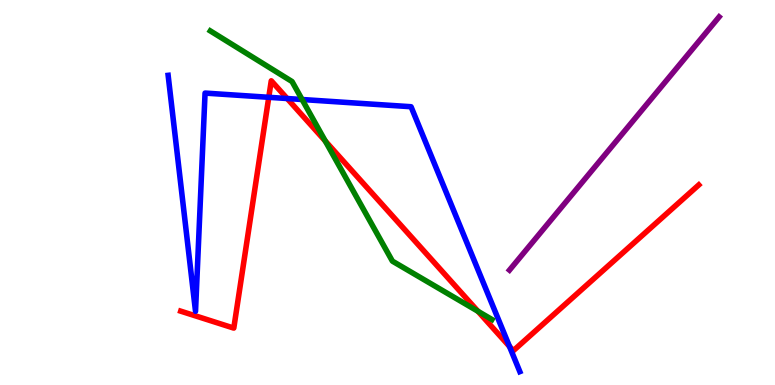[{'lines': ['blue', 'red'], 'intersections': [{'x': 3.47, 'y': 7.47}, {'x': 3.71, 'y': 7.44}, {'x': 6.57, 'y': 1.0}]}, {'lines': ['green', 'red'], 'intersections': [{'x': 4.2, 'y': 6.34}, {'x': 6.17, 'y': 1.91}]}, {'lines': ['purple', 'red'], 'intersections': []}, {'lines': ['blue', 'green'], 'intersections': [{'x': 3.9, 'y': 7.42}]}, {'lines': ['blue', 'purple'], 'intersections': []}, {'lines': ['green', 'purple'], 'intersections': []}]